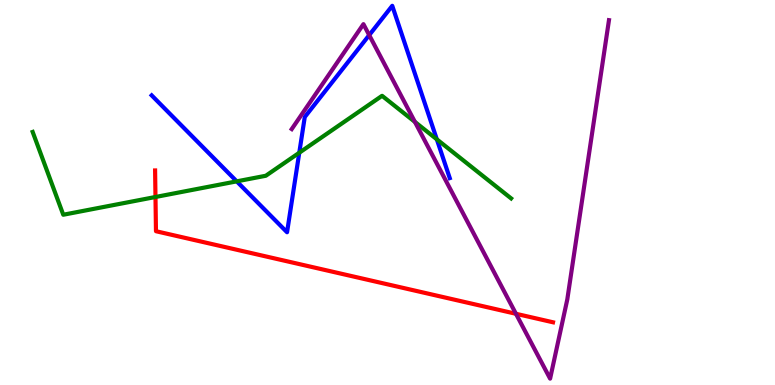[{'lines': ['blue', 'red'], 'intersections': []}, {'lines': ['green', 'red'], 'intersections': [{'x': 2.01, 'y': 4.88}]}, {'lines': ['purple', 'red'], 'intersections': [{'x': 6.66, 'y': 1.85}]}, {'lines': ['blue', 'green'], 'intersections': [{'x': 3.05, 'y': 5.29}, {'x': 3.86, 'y': 6.03}, {'x': 5.64, 'y': 6.38}]}, {'lines': ['blue', 'purple'], 'intersections': [{'x': 4.76, 'y': 9.09}]}, {'lines': ['green', 'purple'], 'intersections': [{'x': 5.35, 'y': 6.83}]}]